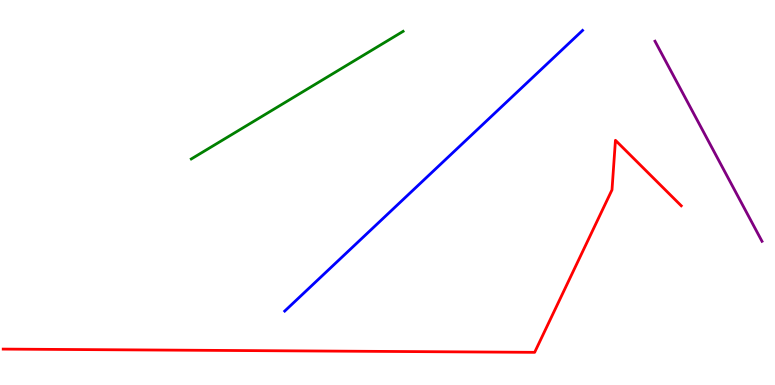[{'lines': ['blue', 'red'], 'intersections': []}, {'lines': ['green', 'red'], 'intersections': []}, {'lines': ['purple', 'red'], 'intersections': []}, {'lines': ['blue', 'green'], 'intersections': []}, {'lines': ['blue', 'purple'], 'intersections': []}, {'lines': ['green', 'purple'], 'intersections': []}]